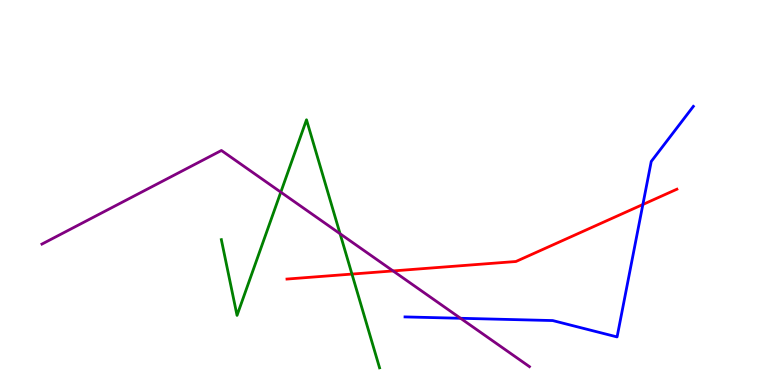[{'lines': ['blue', 'red'], 'intersections': [{'x': 8.3, 'y': 4.69}]}, {'lines': ['green', 'red'], 'intersections': [{'x': 4.54, 'y': 2.88}]}, {'lines': ['purple', 'red'], 'intersections': [{'x': 5.07, 'y': 2.96}]}, {'lines': ['blue', 'green'], 'intersections': []}, {'lines': ['blue', 'purple'], 'intersections': [{'x': 5.94, 'y': 1.73}]}, {'lines': ['green', 'purple'], 'intersections': [{'x': 3.62, 'y': 5.01}, {'x': 4.39, 'y': 3.93}]}]